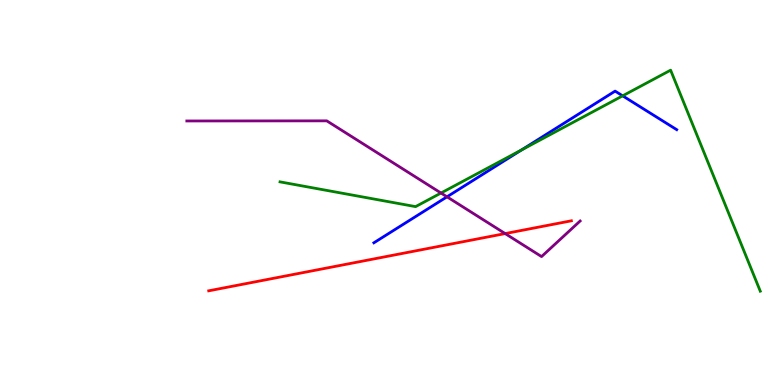[{'lines': ['blue', 'red'], 'intersections': []}, {'lines': ['green', 'red'], 'intersections': []}, {'lines': ['purple', 'red'], 'intersections': [{'x': 6.52, 'y': 3.93}]}, {'lines': ['blue', 'green'], 'intersections': [{'x': 6.73, 'y': 6.11}, {'x': 8.03, 'y': 7.51}]}, {'lines': ['blue', 'purple'], 'intersections': [{'x': 5.77, 'y': 4.89}]}, {'lines': ['green', 'purple'], 'intersections': [{'x': 5.69, 'y': 4.99}]}]